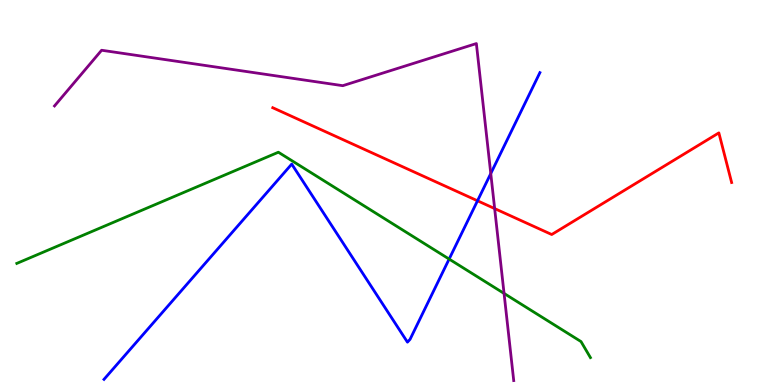[{'lines': ['blue', 'red'], 'intersections': [{'x': 6.16, 'y': 4.78}]}, {'lines': ['green', 'red'], 'intersections': []}, {'lines': ['purple', 'red'], 'intersections': [{'x': 6.38, 'y': 4.58}]}, {'lines': ['blue', 'green'], 'intersections': [{'x': 5.8, 'y': 3.27}]}, {'lines': ['blue', 'purple'], 'intersections': [{'x': 6.33, 'y': 5.49}]}, {'lines': ['green', 'purple'], 'intersections': [{'x': 6.5, 'y': 2.38}]}]